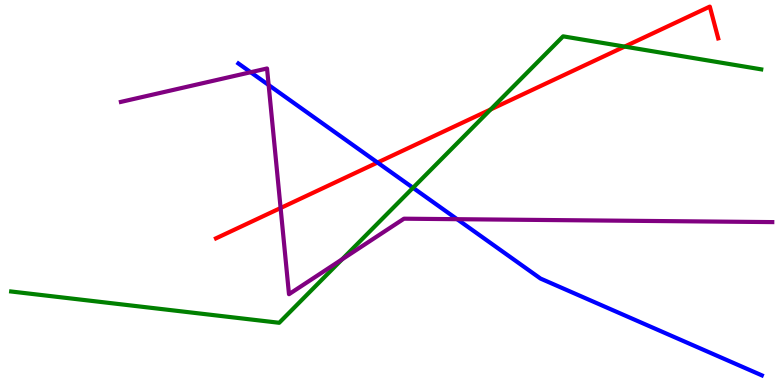[{'lines': ['blue', 'red'], 'intersections': [{'x': 4.87, 'y': 5.78}]}, {'lines': ['green', 'red'], 'intersections': [{'x': 6.33, 'y': 7.16}, {'x': 8.06, 'y': 8.79}]}, {'lines': ['purple', 'red'], 'intersections': [{'x': 3.62, 'y': 4.6}]}, {'lines': ['blue', 'green'], 'intersections': [{'x': 5.33, 'y': 5.12}]}, {'lines': ['blue', 'purple'], 'intersections': [{'x': 3.23, 'y': 8.12}, {'x': 3.47, 'y': 7.79}, {'x': 5.9, 'y': 4.31}]}, {'lines': ['green', 'purple'], 'intersections': [{'x': 4.41, 'y': 3.26}]}]